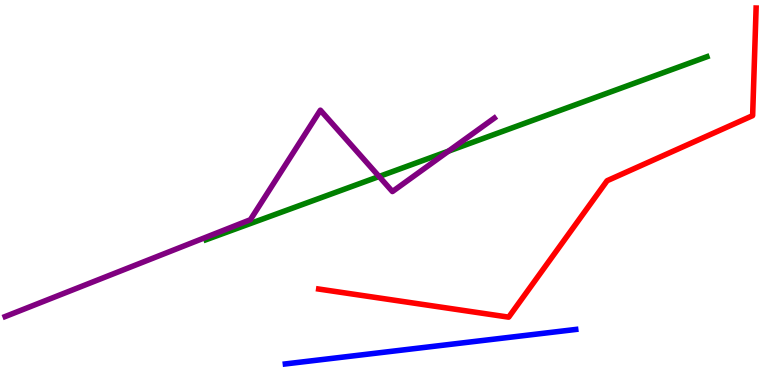[{'lines': ['blue', 'red'], 'intersections': []}, {'lines': ['green', 'red'], 'intersections': []}, {'lines': ['purple', 'red'], 'intersections': []}, {'lines': ['blue', 'green'], 'intersections': []}, {'lines': ['blue', 'purple'], 'intersections': []}, {'lines': ['green', 'purple'], 'intersections': [{'x': 4.89, 'y': 5.42}, {'x': 5.79, 'y': 6.07}]}]